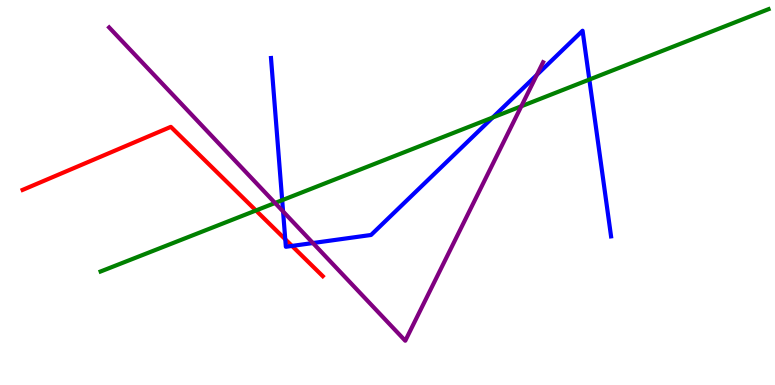[{'lines': ['blue', 'red'], 'intersections': [{'x': 3.68, 'y': 3.78}, {'x': 3.77, 'y': 3.61}]}, {'lines': ['green', 'red'], 'intersections': [{'x': 3.3, 'y': 4.53}]}, {'lines': ['purple', 'red'], 'intersections': []}, {'lines': ['blue', 'green'], 'intersections': [{'x': 3.64, 'y': 4.8}, {'x': 6.36, 'y': 6.95}, {'x': 7.6, 'y': 7.93}]}, {'lines': ['blue', 'purple'], 'intersections': [{'x': 3.65, 'y': 4.51}, {'x': 4.04, 'y': 3.69}, {'x': 6.93, 'y': 8.05}]}, {'lines': ['green', 'purple'], 'intersections': [{'x': 3.55, 'y': 4.73}, {'x': 6.73, 'y': 7.24}]}]